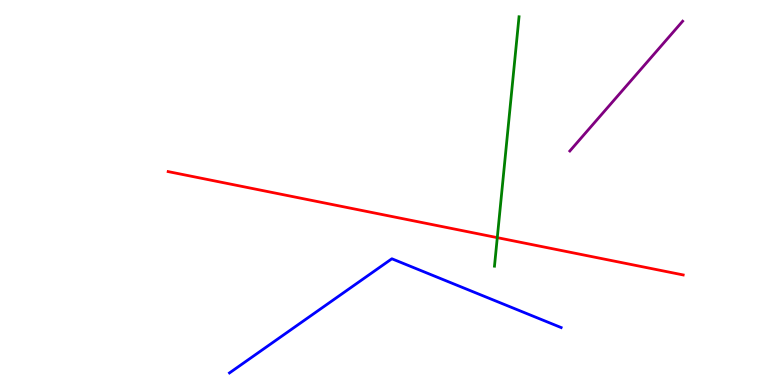[{'lines': ['blue', 'red'], 'intersections': []}, {'lines': ['green', 'red'], 'intersections': [{'x': 6.42, 'y': 3.83}]}, {'lines': ['purple', 'red'], 'intersections': []}, {'lines': ['blue', 'green'], 'intersections': []}, {'lines': ['blue', 'purple'], 'intersections': []}, {'lines': ['green', 'purple'], 'intersections': []}]